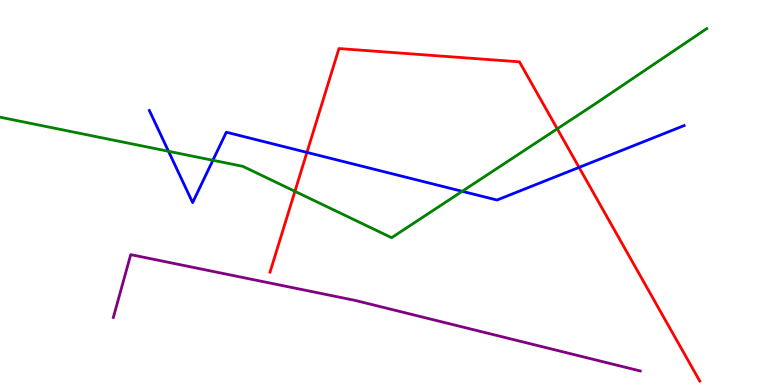[{'lines': ['blue', 'red'], 'intersections': [{'x': 3.96, 'y': 6.04}, {'x': 7.47, 'y': 5.65}]}, {'lines': ['green', 'red'], 'intersections': [{'x': 3.81, 'y': 5.03}, {'x': 7.19, 'y': 6.65}]}, {'lines': ['purple', 'red'], 'intersections': []}, {'lines': ['blue', 'green'], 'intersections': [{'x': 2.17, 'y': 6.07}, {'x': 2.75, 'y': 5.84}, {'x': 5.96, 'y': 5.03}]}, {'lines': ['blue', 'purple'], 'intersections': []}, {'lines': ['green', 'purple'], 'intersections': []}]